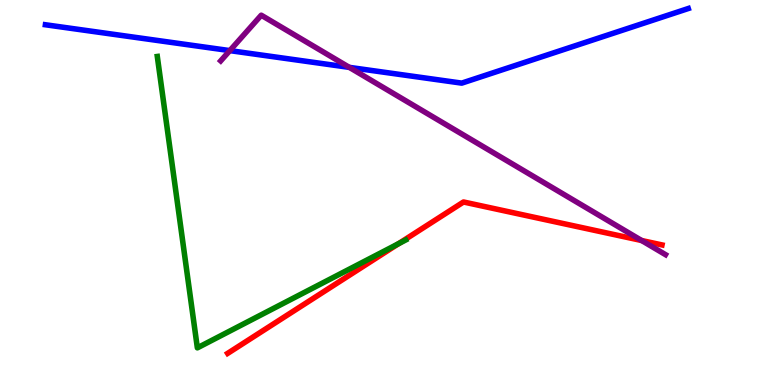[{'lines': ['blue', 'red'], 'intersections': []}, {'lines': ['green', 'red'], 'intersections': [{'x': 5.14, 'y': 3.67}]}, {'lines': ['purple', 'red'], 'intersections': [{'x': 8.28, 'y': 3.75}]}, {'lines': ['blue', 'green'], 'intersections': []}, {'lines': ['blue', 'purple'], 'intersections': [{'x': 2.97, 'y': 8.69}, {'x': 4.51, 'y': 8.25}]}, {'lines': ['green', 'purple'], 'intersections': []}]